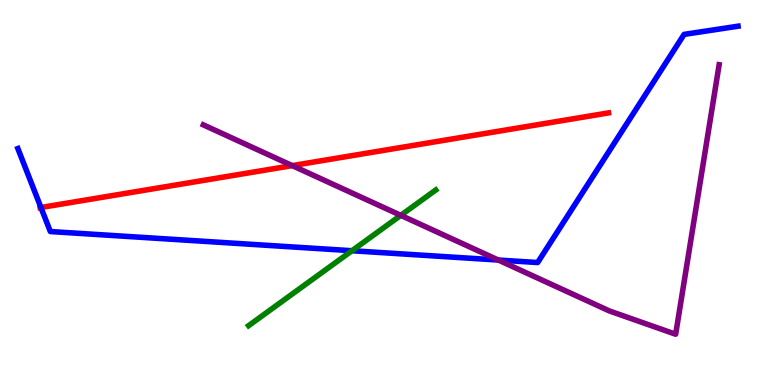[{'lines': ['blue', 'red'], 'intersections': [{'x': 0.528, 'y': 4.61}]}, {'lines': ['green', 'red'], 'intersections': []}, {'lines': ['purple', 'red'], 'intersections': [{'x': 3.77, 'y': 5.7}]}, {'lines': ['blue', 'green'], 'intersections': [{'x': 4.54, 'y': 3.49}]}, {'lines': ['blue', 'purple'], 'intersections': [{'x': 6.43, 'y': 3.25}]}, {'lines': ['green', 'purple'], 'intersections': [{'x': 5.17, 'y': 4.41}]}]